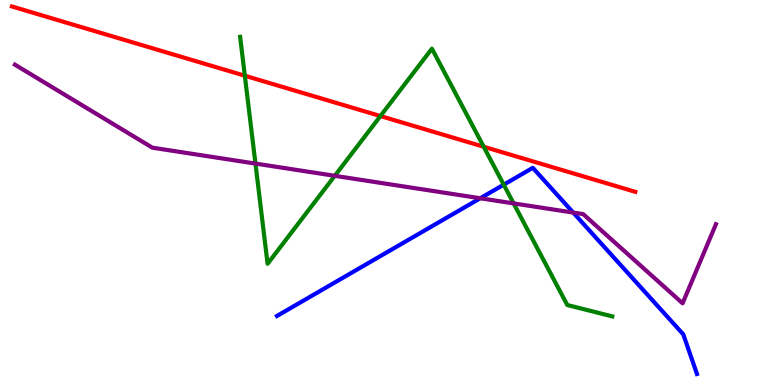[{'lines': ['blue', 'red'], 'intersections': []}, {'lines': ['green', 'red'], 'intersections': [{'x': 3.16, 'y': 8.03}, {'x': 4.91, 'y': 6.99}, {'x': 6.24, 'y': 6.19}]}, {'lines': ['purple', 'red'], 'intersections': []}, {'lines': ['blue', 'green'], 'intersections': [{'x': 6.5, 'y': 5.2}]}, {'lines': ['blue', 'purple'], 'intersections': [{'x': 6.2, 'y': 4.85}, {'x': 7.4, 'y': 4.48}]}, {'lines': ['green', 'purple'], 'intersections': [{'x': 3.3, 'y': 5.75}, {'x': 4.32, 'y': 5.43}, {'x': 6.63, 'y': 4.72}]}]